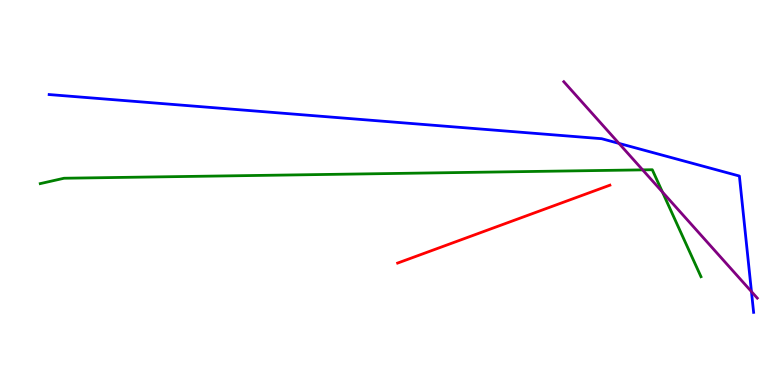[{'lines': ['blue', 'red'], 'intersections': []}, {'lines': ['green', 'red'], 'intersections': []}, {'lines': ['purple', 'red'], 'intersections': []}, {'lines': ['blue', 'green'], 'intersections': []}, {'lines': ['blue', 'purple'], 'intersections': [{'x': 7.99, 'y': 6.28}, {'x': 9.7, 'y': 2.43}]}, {'lines': ['green', 'purple'], 'intersections': [{'x': 8.29, 'y': 5.59}, {'x': 8.55, 'y': 5.01}]}]